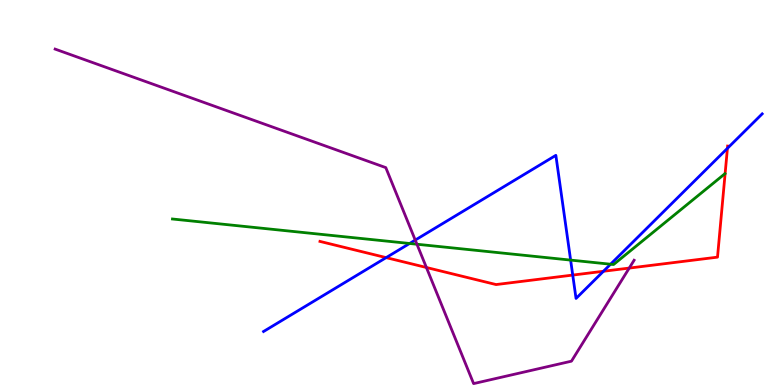[{'lines': ['blue', 'red'], 'intersections': [{'x': 4.98, 'y': 3.31}, {'x': 7.39, 'y': 2.86}, {'x': 7.79, 'y': 2.95}, {'x': 9.39, 'y': 6.15}]}, {'lines': ['green', 'red'], 'intersections': []}, {'lines': ['purple', 'red'], 'intersections': [{'x': 5.5, 'y': 3.05}, {'x': 8.12, 'y': 3.04}]}, {'lines': ['blue', 'green'], 'intersections': [{'x': 5.29, 'y': 3.68}, {'x': 7.36, 'y': 3.24}, {'x': 7.88, 'y': 3.14}]}, {'lines': ['blue', 'purple'], 'intersections': [{'x': 5.36, 'y': 3.76}]}, {'lines': ['green', 'purple'], 'intersections': [{'x': 5.38, 'y': 3.66}]}]